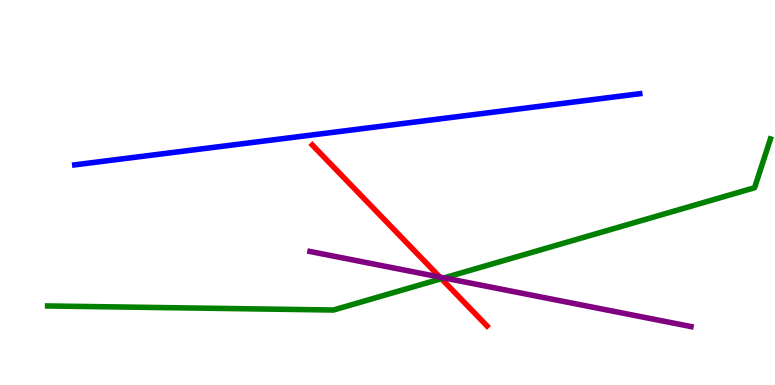[{'lines': ['blue', 'red'], 'intersections': []}, {'lines': ['green', 'red'], 'intersections': [{'x': 5.7, 'y': 2.76}]}, {'lines': ['purple', 'red'], 'intersections': [{'x': 5.68, 'y': 2.8}]}, {'lines': ['blue', 'green'], 'intersections': []}, {'lines': ['blue', 'purple'], 'intersections': []}, {'lines': ['green', 'purple'], 'intersections': [{'x': 5.73, 'y': 2.78}]}]